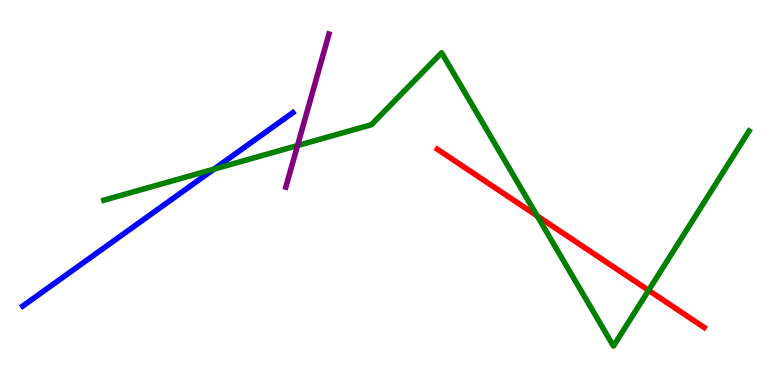[{'lines': ['blue', 'red'], 'intersections': []}, {'lines': ['green', 'red'], 'intersections': [{'x': 6.93, 'y': 4.39}, {'x': 8.37, 'y': 2.46}]}, {'lines': ['purple', 'red'], 'intersections': []}, {'lines': ['blue', 'green'], 'intersections': [{'x': 2.76, 'y': 5.61}]}, {'lines': ['blue', 'purple'], 'intersections': []}, {'lines': ['green', 'purple'], 'intersections': [{'x': 3.84, 'y': 6.22}]}]